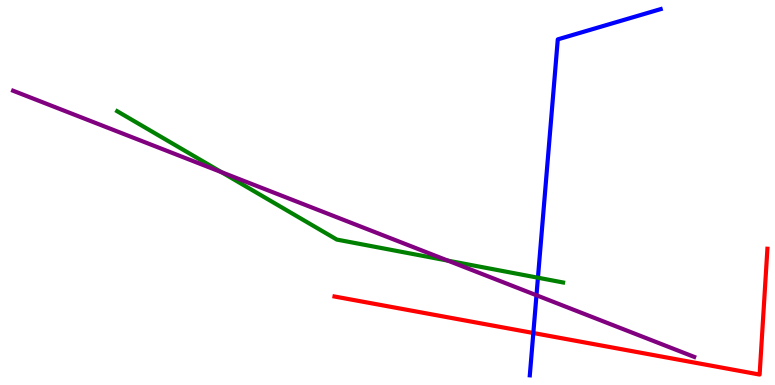[{'lines': ['blue', 'red'], 'intersections': [{'x': 6.88, 'y': 1.35}]}, {'lines': ['green', 'red'], 'intersections': []}, {'lines': ['purple', 'red'], 'intersections': []}, {'lines': ['blue', 'green'], 'intersections': [{'x': 6.94, 'y': 2.79}]}, {'lines': ['blue', 'purple'], 'intersections': [{'x': 6.92, 'y': 2.33}]}, {'lines': ['green', 'purple'], 'intersections': [{'x': 2.86, 'y': 5.53}, {'x': 5.78, 'y': 3.23}]}]